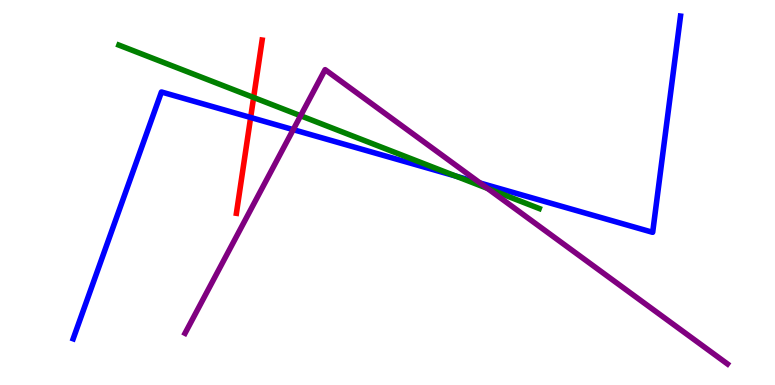[{'lines': ['blue', 'red'], 'intersections': [{'x': 3.23, 'y': 6.95}]}, {'lines': ['green', 'red'], 'intersections': [{'x': 3.27, 'y': 7.47}]}, {'lines': ['purple', 'red'], 'intersections': []}, {'lines': ['blue', 'green'], 'intersections': [{'x': 5.88, 'y': 5.43}]}, {'lines': ['blue', 'purple'], 'intersections': [{'x': 3.78, 'y': 6.63}, {'x': 6.2, 'y': 5.25}]}, {'lines': ['green', 'purple'], 'intersections': [{'x': 3.88, 'y': 6.99}, {'x': 6.29, 'y': 5.11}]}]